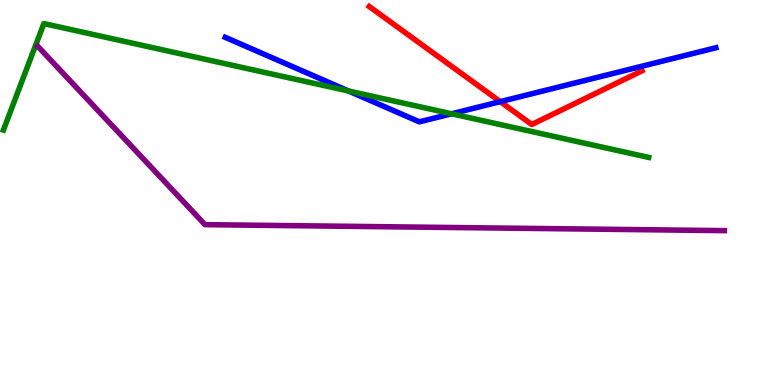[{'lines': ['blue', 'red'], 'intersections': [{'x': 6.46, 'y': 7.36}]}, {'lines': ['green', 'red'], 'intersections': []}, {'lines': ['purple', 'red'], 'intersections': []}, {'lines': ['blue', 'green'], 'intersections': [{'x': 4.5, 'y': 7.64}, {'x': 5.83, 'y': 7.04}]}, {'lines': ['blue', 'purple'], 'intersections': []}, {'lines': ['green', 'purple'], 'intersections': []}]